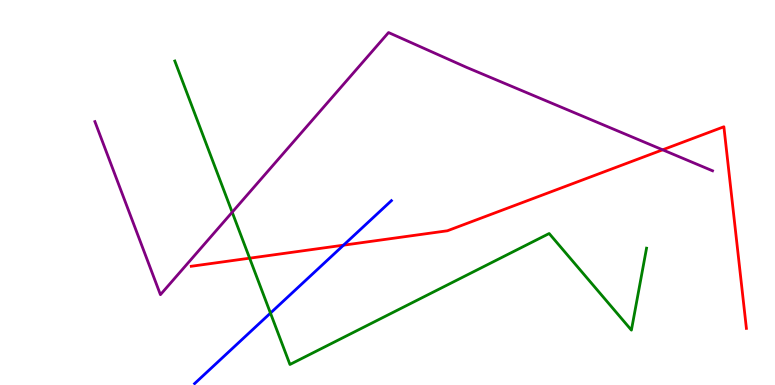[{'lines': ['blue', 'red'], 'intersections': [{'x': 4.43, 'y': 3.63}]}, {'lines': ['green', 'red'], 'intersections': [{'x': 3.22, 'y': 3.29}]}, {'lines': ['purple', 'red'], 'intersections': [{'x': 8.55, 'y': 6.11}]}, {'lines': ['blue', 'green'], 'intersections': [{'x': 3.49, 'y': 1.87}]}, {'lines': ['blue', 'purple'], 'intersections': []}, {'lines': ['green', 'purple'], 'intersections': [{'x': 3.0, 'y': 4.49}]}]